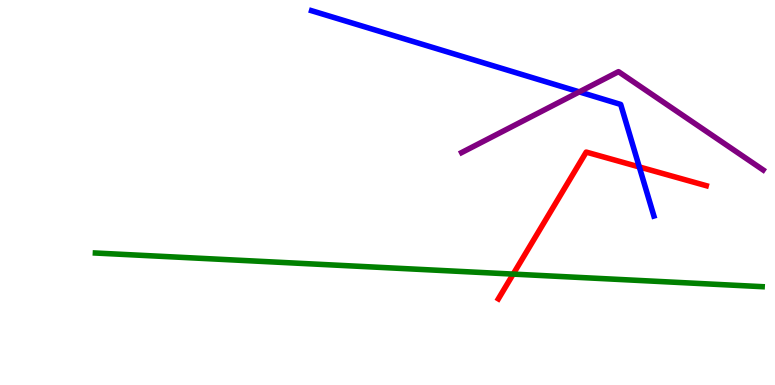[{'lines': ['blue', 'red'], 'intersections': [{'x': 8.25, 'y': 5.66}]}, {'lines': ['green', 'red'], 'intersections': [{'x': 6.62, 'y': 2.88}]}, {'lines': ['purple', 'red'], 'intersections': []}, {'lines': ['blue', 'green'], 'intersections': []}, {'lines': ['blue', 'purple'], 'intersections': [{'x': 7.47, 'y': 7.61}]}, {'lines': ['green', 'purple'], 'intersections': []}]